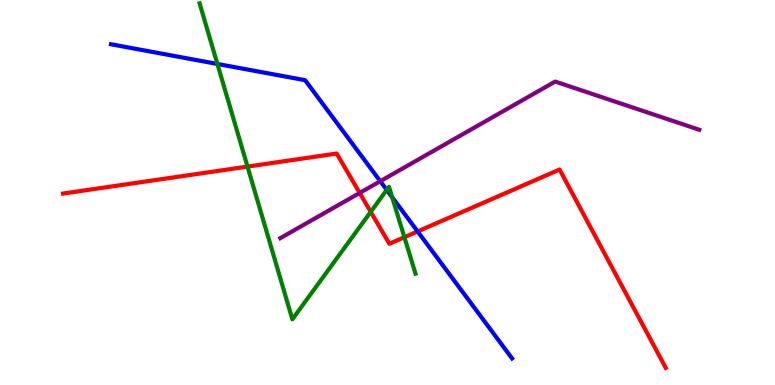[{'lines': ['blue', 'red'], 'intersections': [{'x': 5.39, 'y': 3.99}]}, {'lines': ['green', 'red'], 'intersections': [{'x': 3.19, 'y': 5.67}, {'x': 4.78, 'y': 4.5}, {'x': 5.22, 'y': 3.84}]}, {'lines': ['purple', 'red'], 'intersections': [{'x': 4.64, 'y': 4.99}]}, {'lines': ['blue', 'green'], 'intersections': [{'x': 2.81, 'y': 8.34}, {'x': 4.99, 'y': 5.07}, {'x': 5.06, 'y': 4.88}]}, {'lines': ['blue', 'purple'], 'intersections': [{'x': 4.91, 'y': 5.29}]}, {'lines': ['green', 'purple'], 'intersections': []}]